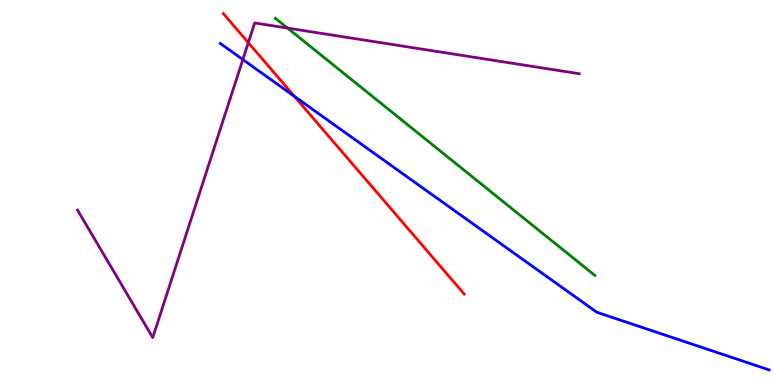[{'lines': ['blue', 'red'], 'intersections': [{'x': 3.8, 'y': 7.5}]}, {'lines': ['green', 'red'], 'intersections': []}, {'lines': ['purple', 'red'], 'intersections': [{'x': 3.2, 'y': 8.89}]}, {'lines': ['blue', 'green'], 'intersections': []}, {'lines': ['blue', 'purple'], 'intersections': [{'x': 3.13, 'y': 8.45}]}, {'lines': ['green', 'purple'], 'intersections': [{'x': 3.71, 'y': 9.27}]}]